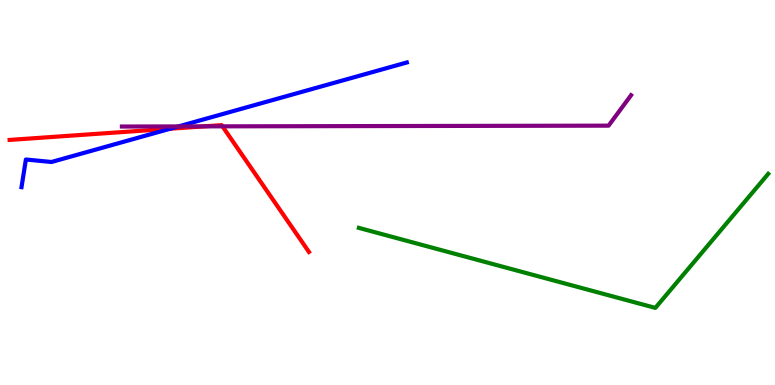[{'lines': ['blue', 'red'], 'intersections': [{'x': 2.2, 'y': 6.66}]}, {'lines': ['green', 'red'], 'intersections': []}, {'lines': ['purple', 'red'], 'intersections': [{'x': 2.63, 'y': 6.72}, {'x': 2.87, 'y': 6.72}]}, {'lines': ['blue', 'green'], 'intersections': []}, {'lines': ['blue', 'purple'], 'intersections': [{'x': 2.3, 'y': 6.72}]}, {'lines': ['green', 'purple'], 'intersections': []}]